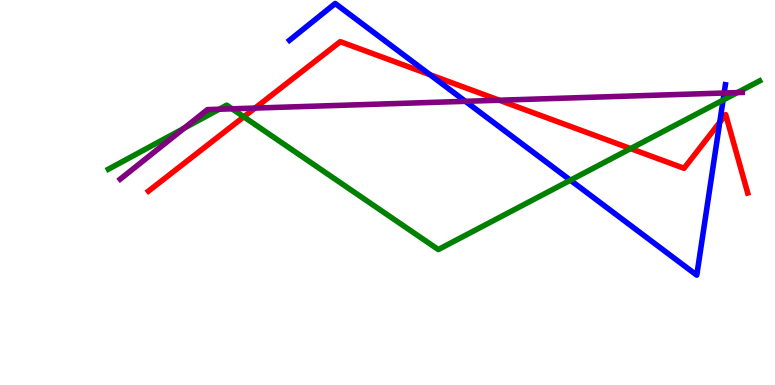[{'lines': ['blue', 'red'], 'intersections': [{'x': 5.55, 'y': 8.06}, {'x': 9.29, 'y': 6.82}]}, {'lines': ['green', 'red'], 'intersections': [{'x': 3.15, 'y': 6.97}, {'x': 8.14, 'y': 6.14}]}, {'lines': ['purple', 'red'], 'intersections': [{'x': 3.29, 'y': 7.19}, {'x': 6.44, 'y': 7.4}]}, {'lines': ['blue', 'green'], 'intersections': [{'x': 7.36, 'y': 5.32}, {'x': 9.33, 'y': 7.4}]}, {'lines': ['blue', 'purple'], 'intersections': [{'x': 6.01, 'y': 7.37}, {'x': 9.34, 'y': 7.58}]}, {'lines': ['green', 'purple'], 'intersections': [{'x': 2.38, 'y': 6.67}, {'x': 2.83, 'y': 7.16}, {'x': 2.99, 'y': 7.17}, {'x': 9.51, 'y': 7.6}]}]